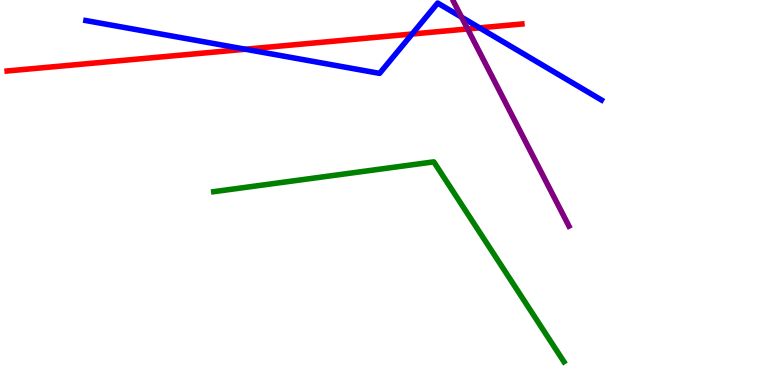[{'lines': ['blue', 'red'], 'intersections': [{'x': 3.17, 'y': 8.72}, {'x': 5.32, 'y': 9.12}, {'x': 6.19, 'y': 9.28}]}, {'lines': ['green', 'red'], 'intersections': []}, {'lines': ['purple', 'red'], 'intersections': [{'x': 6.03, 'y': 9.25}]}, {'lines': ['blue', 'green'], 'intersections': []}, {'lines': ['blue', 'purple'], 'intersections': [{'x': 5.96, 'y': 9.55}]}, {'lines': ['green', 'purple'], 'intersections': []}]